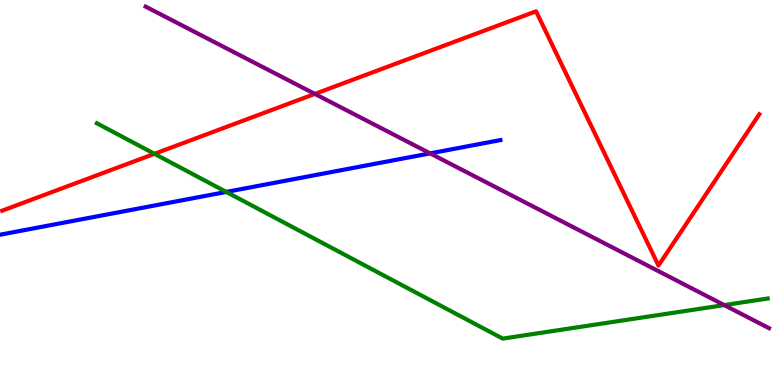[{'lines': ['blue', 'red'], 'intersections': []}, {'lines': ['green', 'red'], 'intersections': [{'x': 1.99, 'y': 6.0}]}, {'lines': ['purple', 'red'], 'intersections': [{'x': 4.06, 'y': 7.56}]}, {'lines': ['blue', 'green'], 'intersections': [{'x': 2.92, 'y': 5.01}]}, {'lines': ['blue', 'purple'], 'intersections': [{'x': 5.55, 'y': 6.02}]}, {'lines': ['green', 'purple'], 'intersections': [{'x': 9.35, 'y': 2.08}]}]